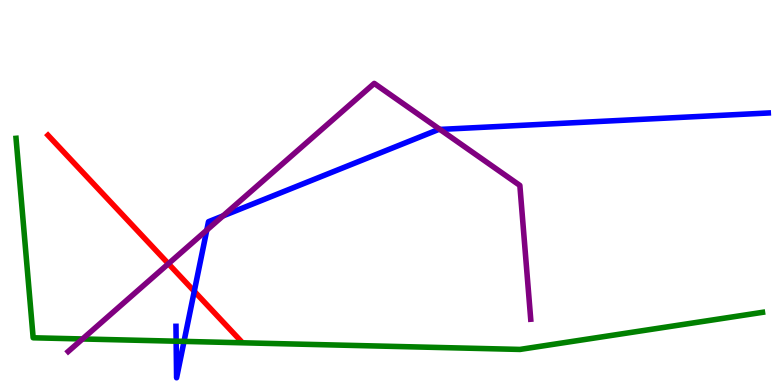[{'lines': ['blue', 'red'], 'intersections': [{'x': 2.51, 'y': 2.43}]}, {'lines': ['green', 'red'], 'intersections': []}, {'lines': ['purple', 'red'], 'intersections': [{'x': 2.17, 'y': 3.15}]}, {'lines': ['blue', 'green'], 'intersections': [{'x': 2.27, 'y': 1.14}, {'x': 2.37, 'y': 1.13}]}, {'lines': ['blue', 'purple'], 'intersections': [{'x': 2.67, 'y': 4.02}, {'x': 2.88, 'y': 4.39}, {'x': 5.68, 'y': 6.64}]}, {'lines': ['green', 'purple'], 'intersections': [{'x': 1.06, 'y': 1.2}]}]